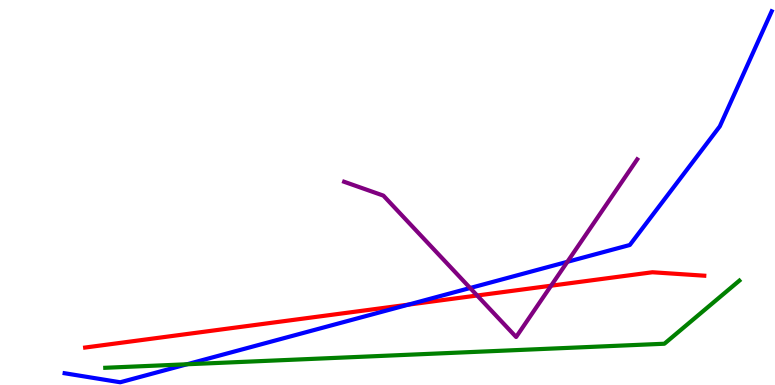[{'lines': ['blue', 'red'], 'intersections': [{'x': 5.27, 'y': 2.09}]}, {'lines': ['green', 'red'], 'intersections': []}, {'lines': ['purple', 'red'], 'intersections': [{'x': 6.16, 'y': 2.32}, {'x': 7.11, 'y': 2.58}]}, {'lines': ['blue', 'green'], 'intersections': [{'x': 2.41, 'y': 0.538}]}, {'lines': ['blue', 'purple'], 'intersections': [{'x': 6.07, 'y': 2.52}, {'x': 7.32, 'y': 3.2}]}, {'lines': ['green', 'purple'], 'intersections': []}]